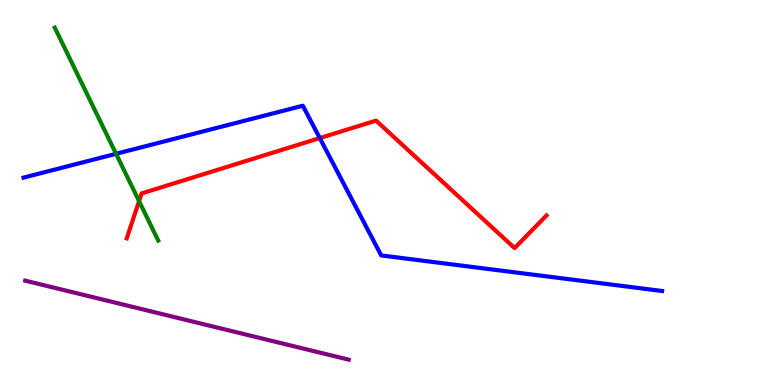[{'lines': ['blue', 'red'], 'intersections': [{'x': 4.13, 'y': 6.41}]}, {'lines': ['green', 'red'], 'intersections': [{'x': 1.79, 'y': 4.78}]}, {'lines': ['purple', 'red'], 'intersections': []}, {'lines': ['blue', 'green'], 'intersections': [{'x': 1.5, 'y': 6.01}]}, {'lines': ['blue', 'purple'], 'intersections': []}, {'lines': ['green', 'purple'], 'intersections': []}]